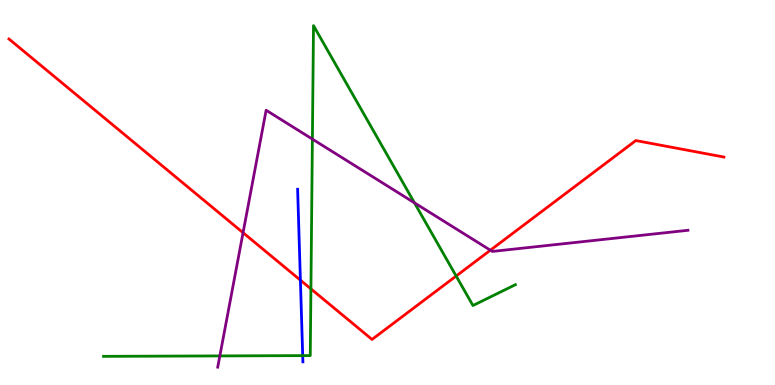[{'lines': ['blue', 'red'], 'intersections': [{'x': 3.88, 'y': 2.72}]}, {'lines': ['green', 'red'], 'intersections': [{'x': 4.01, 'y': 2.5}, {'x': 5.89, 'y': 2.83}]}, {'lines': ['purple', 'red'], 'intersections': [{'x': 3.14, 'y': 3.96}, {'x': 6.33, 'y': 3.5}]}, {'lines': ['blue', 'green'], 'intersections': [{'x': 3.91, 'y': 0.763}]}, {'lines': ['blue', 'purple'], 'intersections': []}, {'lines': ['green', 'purple'], 'intersections': [{'x': 2.84, 'y': 0.755}, {'x': 4.03, 'y': 6.39}, {'x': 5.35, 'y': 4.73}]}]